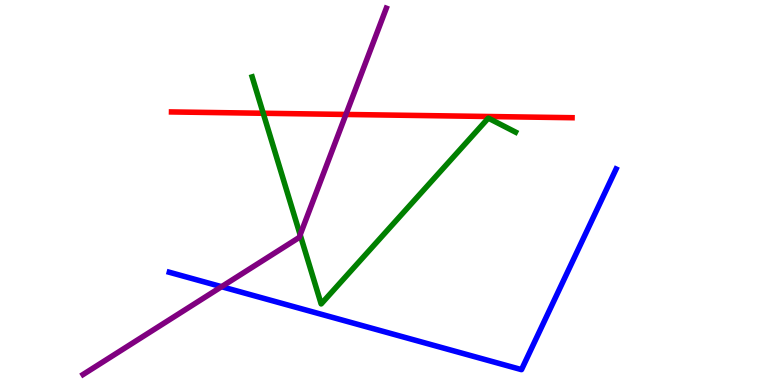[{'lines': ['blue', 'red'], 'intersections': []}, {'lines': ['green', 'red'], 'intersections': [{'x': 3.4, 'y': 7.06}]}, {'lines': ['purple', 'red'], 'intersections': [{'x': 4.46, 'y': 7.03}]}, {'lines': ['blue', 'green'], 'intersections': []}, {'lines': ['blue', 'purple'], 'intersections': [{'x': 2.86, 'y': 2.55}]}, {'lines': ['green', 'purple'], 'intersections': [{'x': 3.87, 'y': 3.9}]}]